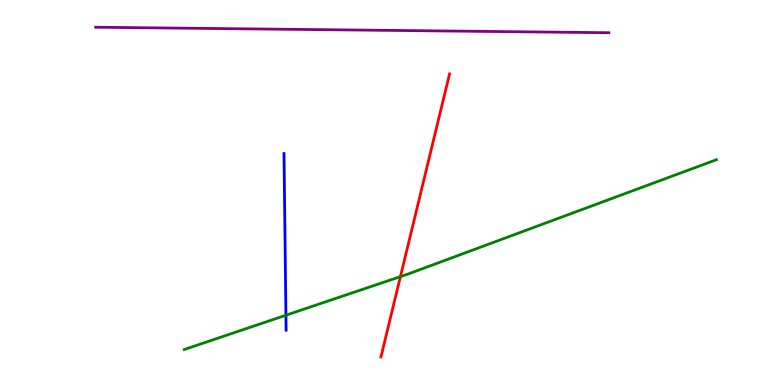[{'lines': ['blue', 'red'], 'intersections': []}, {'lines': ['green', 'red'], 'intersections': [{'x': 5.17, 'y': 2.82}]}, {'lines': ['purple', 'red'], 'intersections': []}, {'lines': ['blue', 'green'], 'intersections': [{'x': 3.69, 'y': 1.81}]}, {'lines': ['blue', 'purple'], 'intersections': []}, {'lines': ['green', 'purple'], 'intersections': []}]